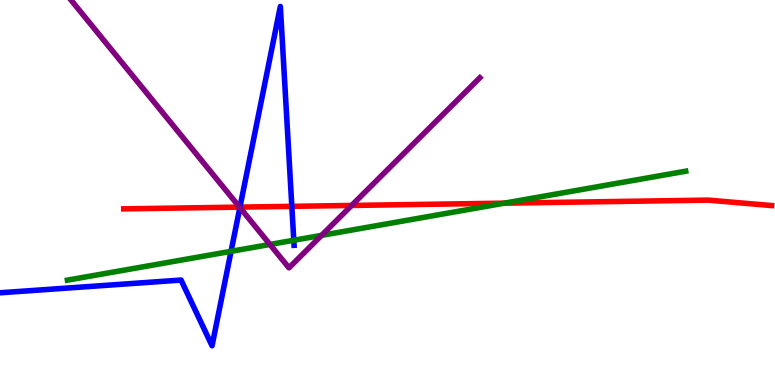[{'lines': ['blue', 'red'], 'intersections': [{'x': 3.1, 'y': 4.62}, {'x': 3.77, 'y': 4.64}]}, {'lines': ['green', 'red'], 'intersections': [{'x': 6.51, 'y': 4.72}]}, {'lines': ['purple', 'red'], 'intersections': [{'x': 3.09, 'y': 4.62}, {'x': 4.54, 'y': 4.66}]}, {'lines': ['blue', 'green'], 'intersections': [{'x': 2.98, 'y': 3.47}, {'x': 3.79, 'y': 3.76}]}, {'lines': ['blue', 'purple'], 'intersections': [{'x': 3.1, 'y': 4.61}]}, {'lines': ['green', 'purple'], 'intersections': [{'x': 3.48, 'y': 3.65}, {'x': 4.15, 'y': 3.89}]}]